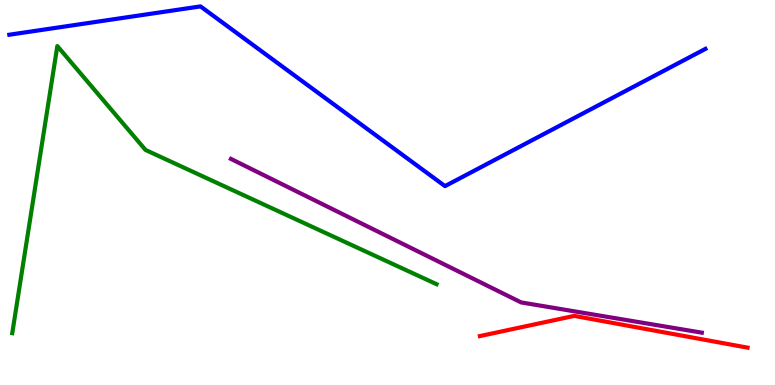[{'lines': ['blue', 'red'], 'intersections': []}, {'lines': ['green', 'red'], 'intersections': []}, {'lines': ['purple', 'red'], 'intersections': []}, {'lines': ['blue', 'green'], 'intersections': []}, {'lines': ['blue', 'purple'], 'intersections': []}, {'lines': ['green', 'purple'], 'intersections': []}]